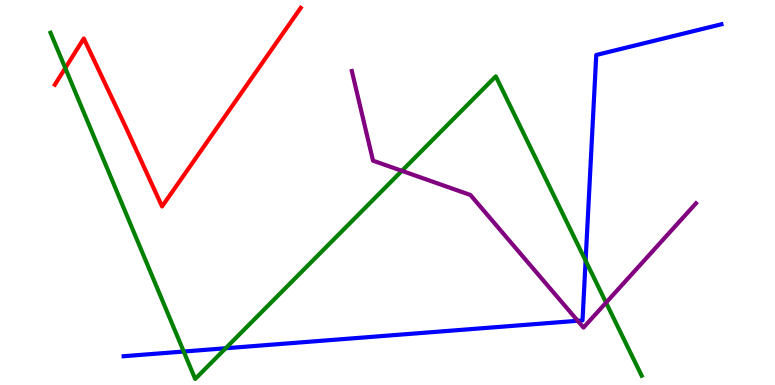[{'lines': ['blue', 'red'], 'intersections': []}, {'lines': ['green', 'red'], 'intersections': [{'x': 0.842, 'y': 8.23}]}, {'lines': ['purple', 'red'], 'intersections': []}, {'lines': ['blue', 'green'], 'intersections': [{'x': 2.37, 'y': 0.869}, {'x': 2.91, 'y': 0.954}, {'x': 7.56, 'y': 3.23}]}, {'lines': ['blue', 'purple'], 'intersections': [{'x': 7.45, 'y': 1.67}]}, {'lines': ['green', 'purple'], 'intersections': [{'x': 5.19, 'y': 5.56}, {'x': 7.82, 'y': 2.14}]}]